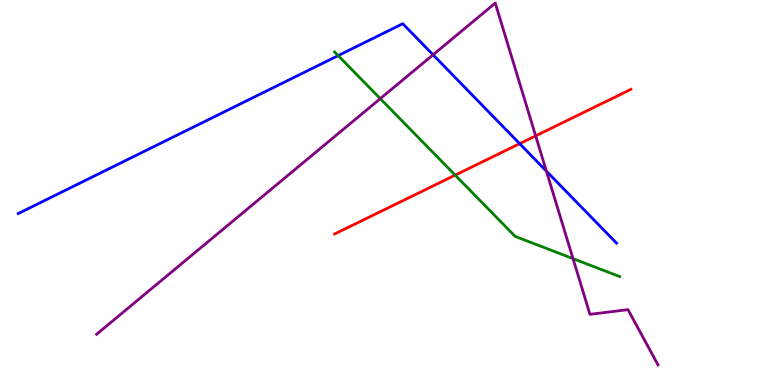[{'lines': ['blue', 'red'], 'intersections': [{'x': 6.71, 'y': 6.27}]}, {'lines': ['green', 'red'], 'intersections': [{'x': 5.87, 'y': 5.45}]}, {'lines': ['purple', 'red'], 'intersections': [{'x': 6.91, 'y': 6.47}]}, {'lines': ['blue', 'green'], 'intersections': [{'x': 4.36, 'y': 8.56}]}, {'lines': ['blue', 'purple'], 'intersections': [{'x': 5.59, 'y': 8.58}, {'x': 7.05, 'y': 5.56}]}, {'lines': ['green', 'purple'], 'intersections': [{'x': 4.91, 'y': 7.44}, {'x': 7.39, 'y': 3.28}]}]